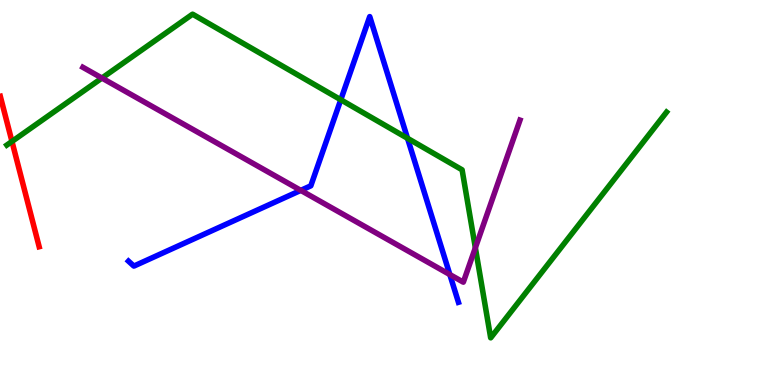[{'lines': ['blue', 'red'], 'intersections': []}, {'lines': ['green', 'red'], 'intersections': [{'x': 0.154, 'y': 6.33}]}, {'lines': ['purple', 'red'], 'intersections': []}, {'lines': ['blue', 'green'], 'intersections': [{'x': 4.4, 'y': 7.41}, {'x': 5.26, 'y': 6.41}]}, {'lines': ['blue', 'purple'], 'intersections': [{'x': 3.88, 'y': 5.06}, {'x': 5.8, 'y': 2.87}]}, {'lines': ['green', 'purple'], 'intersections': [{'x': 1.32, 'y': 7.97}, {'x': 6.13, 'y': 3.56}]}]